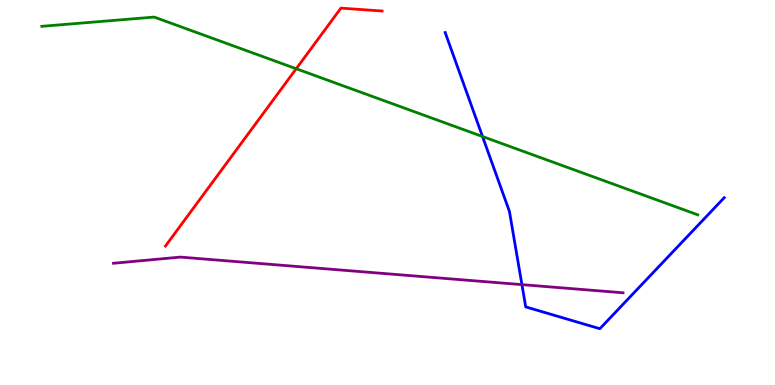[{'lines': ['blue', 'red'], 'intersections': []}, {'lines': ['green', 'red'], 'intersections': [{'x': 3.82, 'y': 8.21}]}, {'lines': ['purple', 'red'], 'intersections': []}, {'lines': ['blue', 'green'], 'intersections': [{'x': 6.23, 'y': 6.45}]}, {'lines': ['blue', 'purple'], 'intersections': [{'x': 6.73, 'y': 2.61}]}, {'lines': ['green', 'purple'], 'intersections': []}]